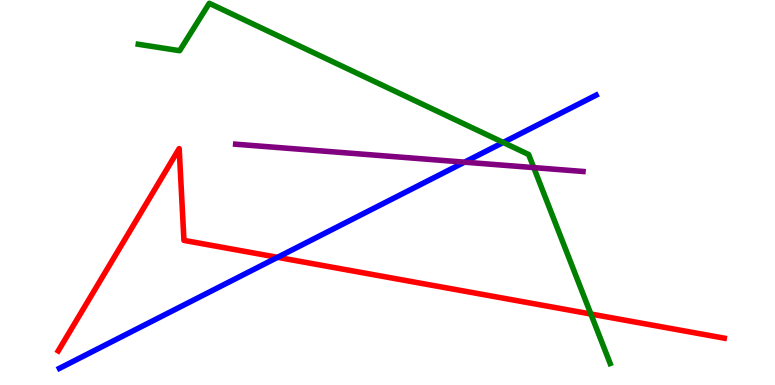[{'lines': ['blue', 'red'], 'intersections': [{'x': 3.58, 'y': 3.32}]}, {'lines': ['green', 'red'], 'intersections': [{'x': 7.62, 'y': 1.84}]}, {'lines': ['purple', 'red'], 'intersections': []}, {'lines': ['blue', 'green'], 'intersections': [{'x': 6.49, 'y': 6.3}]}, {'lines': ['blue', 'purple'], 'intersections': [{'x': 5.99, 'y': 5.79}]}, {'lines': ['green', 'purple'], 'intersections': [{'x': 6.89, 'y': 5.65}]}]